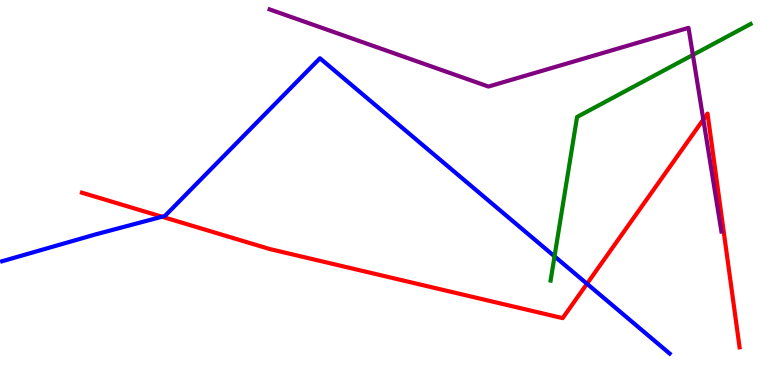[{'lines': ['blue', 'red'], 'intersections': [{'x': 2.09, 'y': 4.37}, {'x': 7.57, 'y': 2.63}]}, {'lines': ['green', 'red'], 'intersections': []}, {'lines': ['purple', 'red'], 'intersections': [{'x': 9.08, 'y': 6.9}]}, {'lines': ['blue', 'green'], 'intersections': [{'x': 7.16, 'y': 3.34}]}, {'lines': ['blue', 'purple'], 'intersections': []}, {'lines': ['green', 'purple'], 'intersections': [{'x': 8.94, 'y': 8.57}]}]